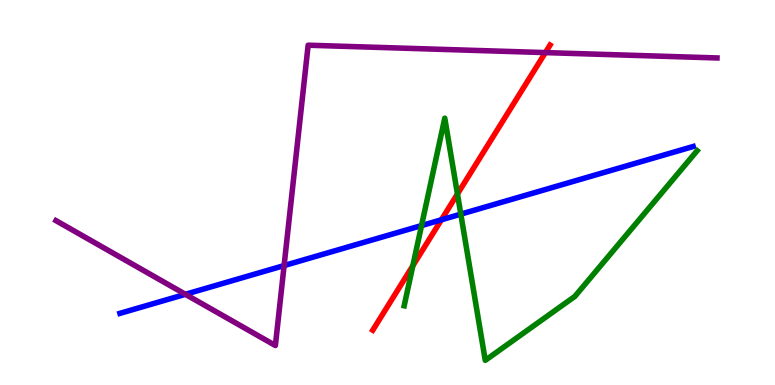[{'lines': ['blue', 'red'], 'intersections': [{'x': 5.7, 'y': 4.29}]}, {'lines': ['green', 'red'], 'intersections': [{'x': 5.33, 'y': 3.1}, {'x': 5.9, 'y': 4.96}]}, {'lines': ['purple', 'red'], 'intersections': [{'x': 7.04, 'y': 8.63}]}, {'lines': ['blue', 'green'], 'intersections': [{'x': 5.44, 'y': 4.14}, {'x': 5.95, 'y': 4.44}]}, {'lines': ['blue', 'purple'], 'intersections': [{'x': 2.39, 'y': 2.36}, {'x': 3.67, 'y': 3.1}]}, {'lines': ['green', 'purple'], 'intersections': []}]